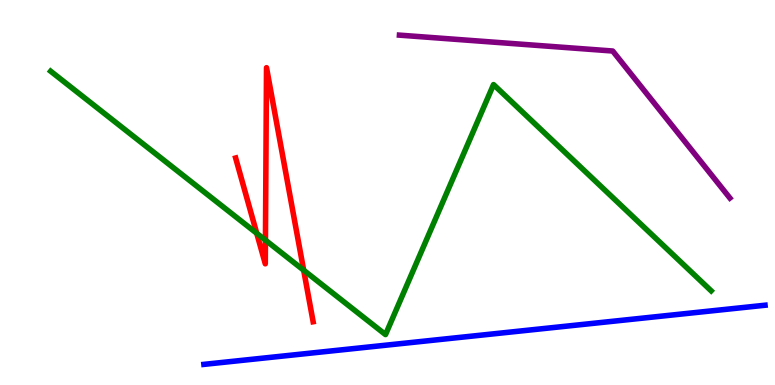[{'lines': ['blue', 'red'], 'intersections': []}, {'lines': ['green', 'red'], 'intersections': [{'x': 3.31, 'y': 3.94}, {'x': 3.43, 'y': 3.76}, {'x': 3.92, 'y': 2.98}]}, {'lines': ['purple', 'red'], 'intersections': []}, {'lines': ['blue', 'green'], 'intersections': []}, {'lines': ['blue', 'purple'], 'intersections': []}, {'lines': ['green', 'purple'], 'intersections': []}]